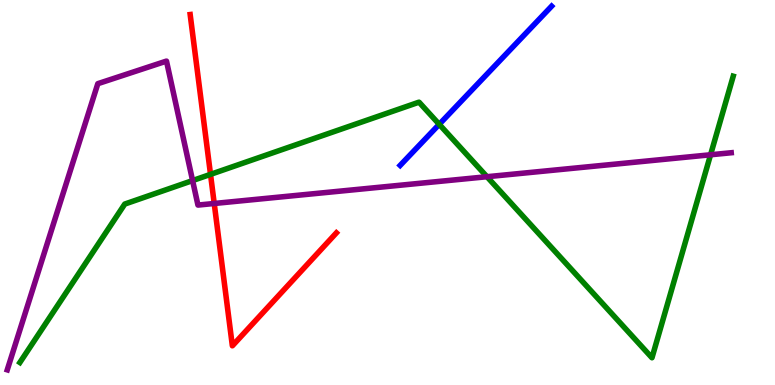[{'lines': ['blue', 'red'], 'intersections': []}, {'lines': ['green', 'red'], 'intersections': [{'x': 2.72, 'y': 5.47}]}, {'lines': ['purple', 'red'], 'intersections': [{'x': 2.76, 'y': 4.71}]}, {'lines': ['blue', 'green'], 'intersections': [{'x': 5.67, 'y': 6.77}]}, {'lines': ['blue', 'purple'], 'intersections': []}, {'lines': ['green', 'purple'], 'intersections': [{'x': 2.49, 'y': 5.31}, {'x': 6.28, 'y': 5.41}, {'x': 9.17, 'y': 5.98}]}]